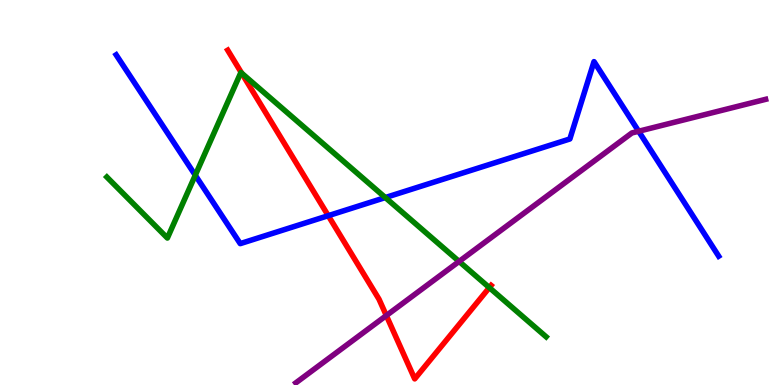[{'lines': ['blue', 'red'], 'intersections': [{'x': 4.24, 'y': 4.4}]}, {'lines': ['green', 'red'], 'intersections': [{'x': 3.12, 'y': 8.1}, {'x': 6.31, 'y': 2.53}]}, {'lines': ['purple', 'red'], 'intersections': [{'x': 4.98, 'y': 1.8}]}, {'lines': ['blue', 'green'], 'intersections': [{'x': 2.52, 'y': 5.45}, {'x': 4.97, 'y': 4.87}]}, {'lines': ['blue', 'purple'], 'intersections': [{'x': 8.24, 'y': 6.59}]}, {'lines': ['green', 'purple'], 'intersections': [{'x': 5.92, 'y': 3.21}]}]